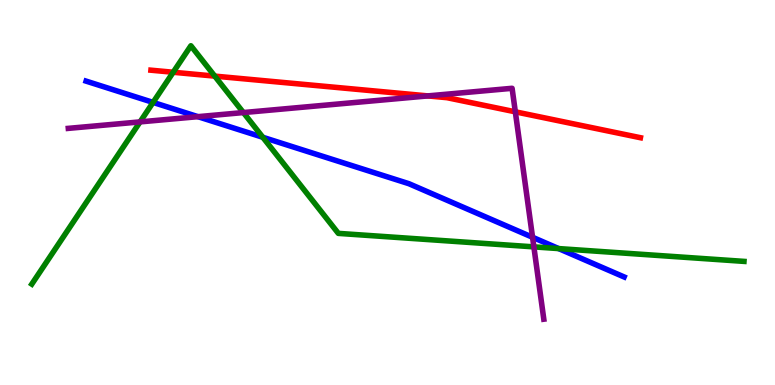[{'lines': ['blue', 'red'], 'intersections': []}, {'lines': ['green', 'red'], 'intersections': [{'x': 2.23, 'y': 8.12}, {'x': 2.77, 'y': 8.02}]}, {'lines': ['purple', 'red'], 'intersections': [{'x': 5.52, 'y': 7.51}, {'x': 6.65, 'y': 7.1}]}, {'lines': ['blue', 'green'], 'intersections': [{'x': 1.98, 'y': 7.34}, {'x': 3.39, 'y': 6.43}, {'x': 7.21, 'y': 3.54}]}, {'lines': ['blue', 'purple'], 'intersections': [{'x': 2.55, 'y': 6.97}, {'x': 6.87, 'y': 3.84}]}, {'lines': ['green', 'purple'], 'intersections': [{'x': 1.81, 'y': 6.83}, {'x': 3.14, 'y': 7.08}, {'x': 6.89, 'y': 3.59}]}]